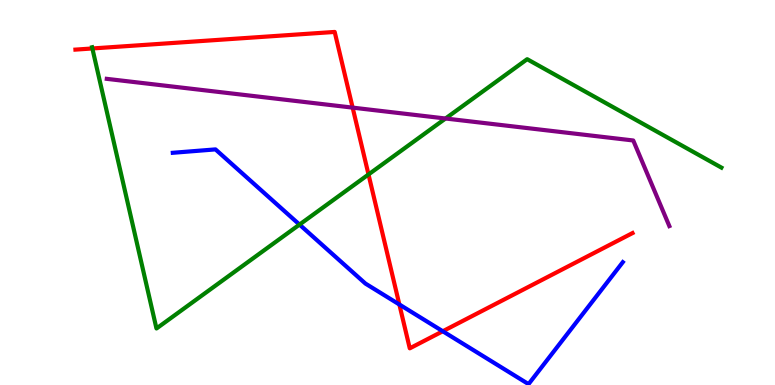[{'lines': ['blue', 'red'], 'intersections': [{'x': 5.15, 'y': 2.09}, {'x': 5.71, 'y': 1.4}]}, {'lines': ['green', 'red'], 'intersections': [{'x': 1.19, 'y': 8.74}, {'x': 4.75, 'y': 5.47}]}, {'lines': ['purple', 'red'], 'intersections': [{'x': 4.55, 'y': 7.2}]}, {'lines': ['blue', 'green'], 'intersections': [{'x': 3.86, 'y': 4.17}]}, {'lines': ['blue', 'purple'], 'intersections': []}, {'lines': ['green', 'purple'], 'intersections': [{'x': 5.75, 'y': 6.92}]}]